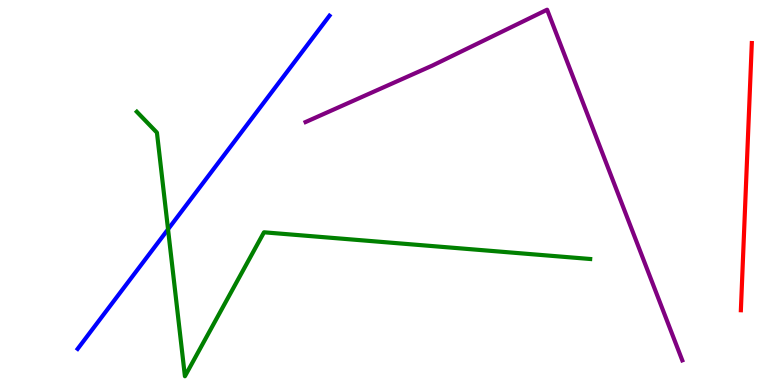[{'lines': ['blue', 'red'], 'intersections': []}, {'lines': ['green', 'red'], 'intersections': []}, {'lines': ['purple', 'red'], 'intersections': []}, {'lines': ['blue', 'green'], 'intersections': [{'x': 2.17, 'y': 4.04}]}, {'lines': ['blue', 'purple'], 'intersections': []}, {'lines': ['green', 'purple'], 'intersections': []}]